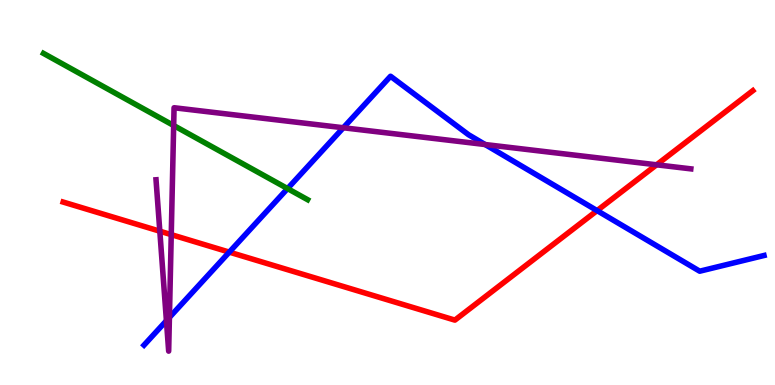[{'lines': ['blue', 'red'], 'intersections': [{'x': 2.96, 'y': 3.45}, {'x': 7.7, 'y': 4.53}]}, {'lines': ['green', 'red'], 'intersections': []}, {'lines': ['purple', 'red'], 'intersections': [{'x': 2.06, 'y': 4.0}, {'x': 2.21, 'y': 3.91}, {'x': 8.47, 'y': 5.72}]}, {'lines': ['blue', 'green'], 'intersections': [{'x': 3.71, 'y': 5.1}]}, {'lines': ['blue', 'purple'], 'intersections': [{'x': 2.15, 'y': 1.67}, {'x': 2.19, 'y': 1.76}, {'x': 4.43, 'y': 6.68}, {'x': 6.26, 'y': 6.25}]}, {'lines': ['green', 'purple'], 'intersections': [{'x': 2.24, 'y': 6.74}]}]